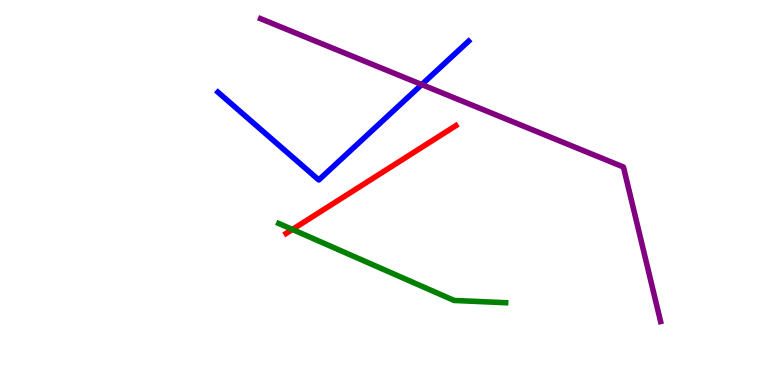[{'lines': ['blue', 'red'], 'intersections': []}, {'lines': ['green', 'red'], 'intersections': [{'x': 3.77, 'y': 4.04}]}, {'lines': ['purple', 'red'], 'intersections': []}, {'lines': ['blue', 'green'], 'intersections': []}, {'lines': ['blue', 'purple'], 'intersections': [{'x': 5.44, 'y': 7.8}]}, {'lines': ['green', 'purple'], 'intersections': []}]